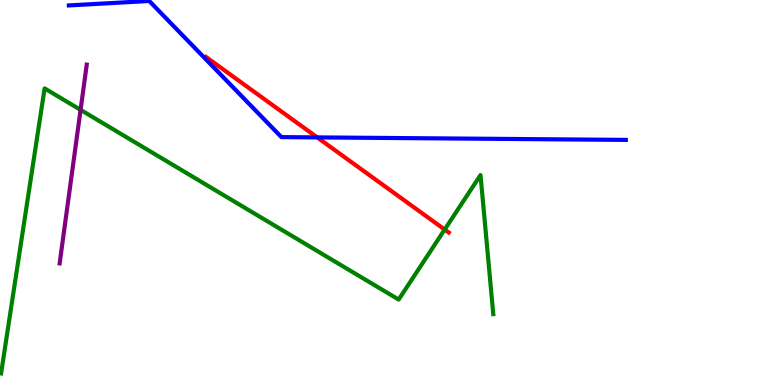[{'lines': ['blue', 'red'], 'intersections': [{'x': 4.09, 'y': 6.43}]}, {'lines': ['green', 'red'], 'intersections': [{'x': 5.74, 'y': 4.04}]}, {'lines': ['purple', 'red'], 'intersections': []}, {'lines': ['blue', 'green'], 'intersections': []}, {'lines': ['blue', 'purple'], 'intersections': []}, {'lines': ['green', 'purple'], 'intersections': [{'x': 1.04, 'y': 7.15}]}]